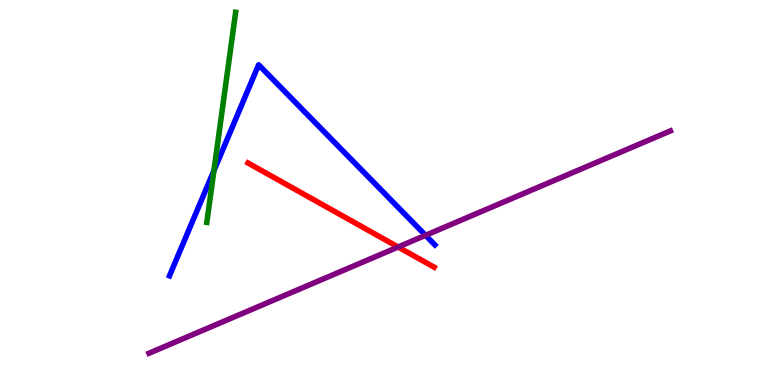[{'lines': ['blue', 'red'], 'intersections': []}, {'lines': ['green', 'red'], 'intersections': []}, {'lines': ['purple', 'red'], 'intersections': [{'x': 5.14, 'y': 3.58}]}, {'lines': ['blue', 'green'], 'intersections': [{'x': 2.76, 'y': 5.57}]}, {'lines': ['blue', 'purple'], 'intersections': [{'x': 5.49, 'y': 3.89}]}, {'lines': ['green', 'purple'], 'intersections': []}]